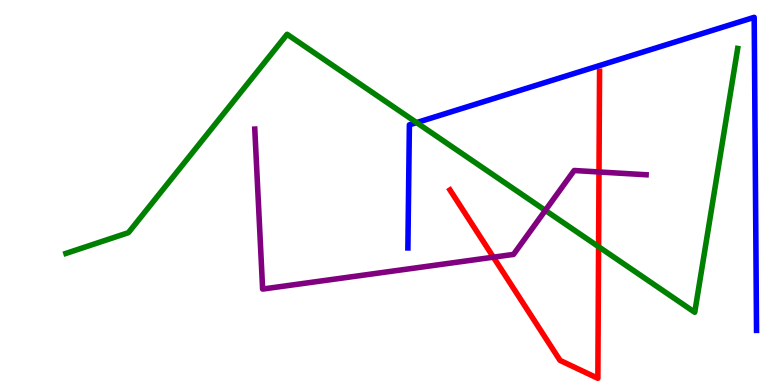[{'lines': ['blue', 'red'], 'intersections': []}, {'lines': ['green', 'red'], 'intersections': [{'x': 7.72, 'y': 3.59}]}, {'lines': ['purple', 'red'], 'intersections': [{'x': 6.37, 'y': 3.32}, {'x': 7.73, 'y': 5.53}]}, {'lines': ['blue', 'green'], 'intersections': [{'x': 5.38, 'y': 6.82}]}, {'lines': ['blue', 'purple'], 'intersections': []}, {'lines': ['green', 'purple'], 'intersections': [{'x': 7.04, 'y': 4.54}]}]